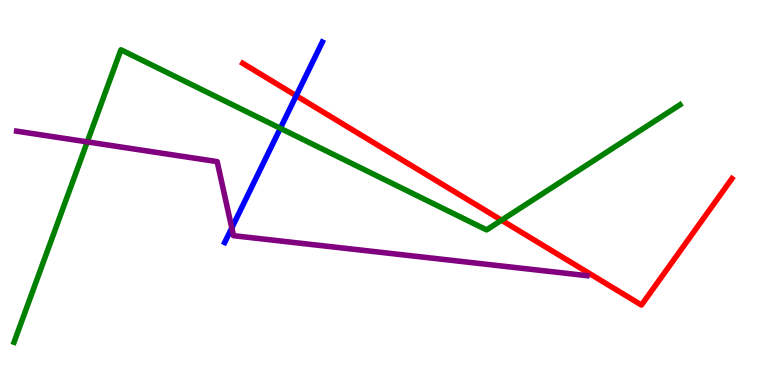[{'lines': ['blue', 'red'], 'intersections': [{'x': 3.82, 'y': 7.51}]}, {'lines': ['green', 'red'], 'intersections': [{'x': 6.47, 'y': 4.28}]}, {'lines': ['purple', 'red'], 'intersections': []}, {'lines': ['blue', 'green'], 'intersections': [{'x': 3.62, 'y': 6.67}]}, {'lines': ['blue', 'purple'], 'intersections': [{'x': 2.99, 'y': 4.08}]}, {'lines': ['green', 'purple'], 'intersections': [{'x': 1.13, 'y': 6.31}]}]